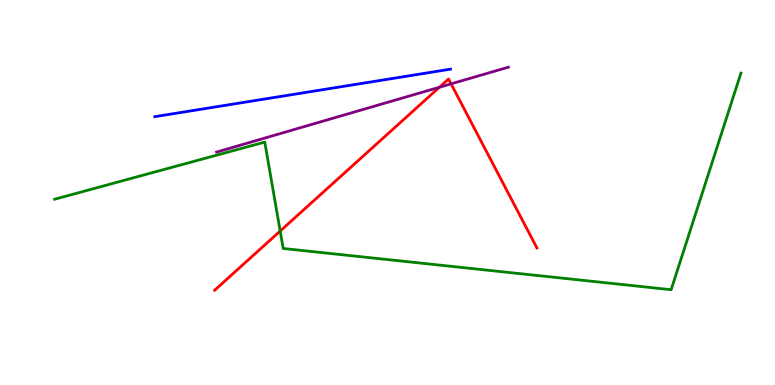[{'lines': ['blue', 'red'], 'intersections': []}, {'lines': ['green', 'red'], 'intersections': [{'x': 3.62, 'y': 4.0}]}, {'lines': ['purple', 'red'], 'intersections': [{'x': 5.67, 'y': 7.73}, {'x': 5.82, 'y': 7.82}]}, {'lines': ['blue', 'green'], 'intersections': []}, {'lines': ['blue', 'purple'], 'intersections': []}, {'lines': ['green', 'purple'], 'intersections': []}]